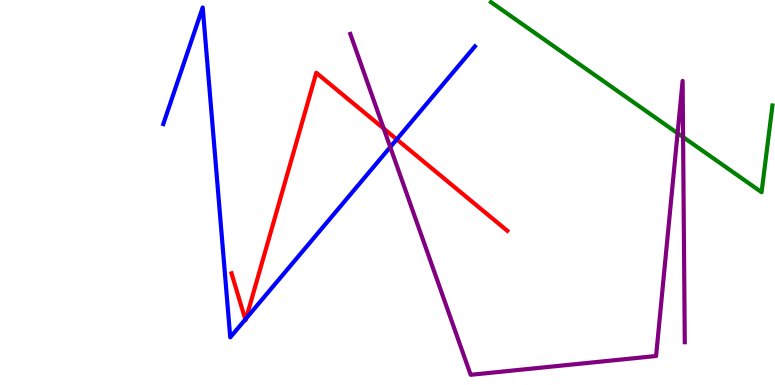[{'lines': ['blue', 'red'], 'intersections': [{'x': 3.17, 'y': 1.7}, {'x': 3.17, 'y': 1.73}, {'x': 5.12, 'y': 6.38}]}, {'lines': ['green', 'red'], 'intersections': []}, {'lines': ['purple', 'red'], 'intersections': [{'x': 4.95, 'y': 6.66}]}, {'lines': ['blue', 'green'], 'intersections': []}, {'lines': ['blue', 'purple'], 'intersections': [{'x': 5.04, 'y': 6.18}]}, {'lines': ['green', 'purple'], 'intersections': [{'x': 8.74, 'y': 6.54}, {'x': 8.81, 'y': 6.44}]}]